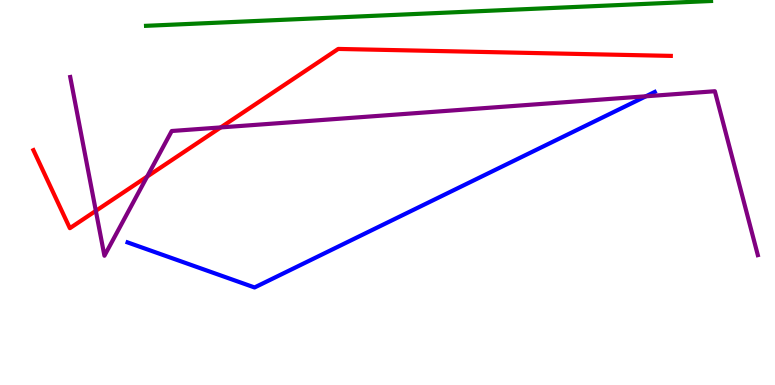[{'lines': ['blue', 'red'], 'intersections': []}, {'lines': ['green', 'red'], 'intersections': []}, {'lines': ['purple', 'red'], 'intersections': [{'x': 1.24, 'y': 4.52}, {'x': 1.9, 'y': 5.41}, {'x': 2.85, 'y': 6.69}]}, {'lines': ['blue', 'green'], 'intersections': []}, {'lines': ['blue', 'purple'], 'intersections': [{'x': 8.33, 'y': 7.5}]}, {'lines': ['green', 'purple'], 'intersections': []}]